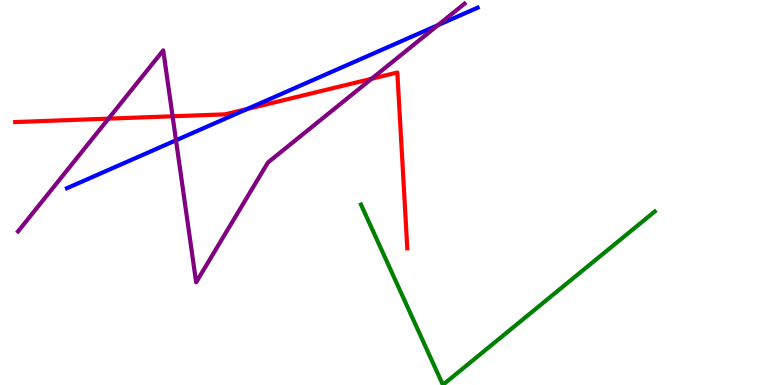[{'lines': ['blue', 'red'], 'intersections': [{'x': 3.19, 'y': 7.17}]}, {'lines': ['green', 'red'], 'intersections': []}, {'lines': ['purple', 'red'], 'intersections': [{'x': 1.4, 'y': 6.92}, {'x': 2.23, 'y': 6.98}, {'x': 4.79, 'y': 7.95}]}, {'lines': ['blue', 'green'], 'intersections': []}, {'lines': ['blue', 'purple'], 'intersections': [{'x': 2.27, 'y': 6.36}, {'x': 5.65, 'y': 9.35}]}, {'lines': ['green', 'purple'], 'intersections': []}]